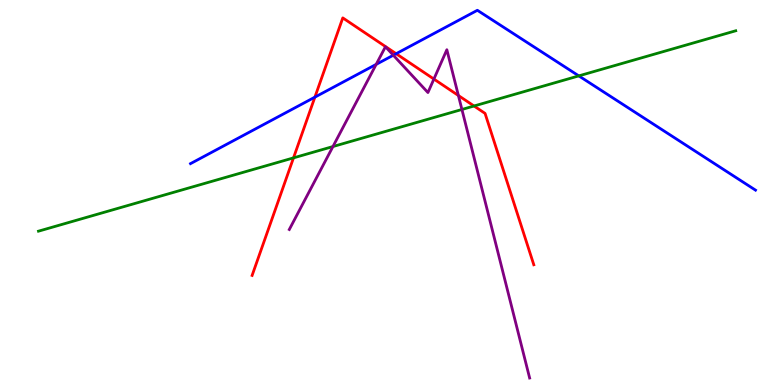[{'lines': ['blue', 'red'], 'intersections': [{'x': 4.06, 'y': 7.48}, {'x': 5.11, 'y': 8.6}]}, {'lines': ['green', 'red'], 'intersections': [{'x': 3.79, 'y': 5.9}, {'x': 6.12, 'y': 7.25}]}, {'lines': ['purple', 'red'], 'intersections': [{'x': 5.6, 'y': 7.95}, {'x': 5.91, 'y': 7.52}]}, {'lines': ['blue', 'green'], 'intersections': [{'x': 7.47, 'y': 8.03}]}, {'lines': ['blue', 'purple'], 'intersections': [{'x': 4.85, 'y': 8.33}, {'x': 5.07, 'y': 8.57}]}, {'lines': ['green', 'purple'], 'intersections': [{'x': 4.3, 'y': 6.19}, {'x': 5.96, 'y': 7.16}]}]